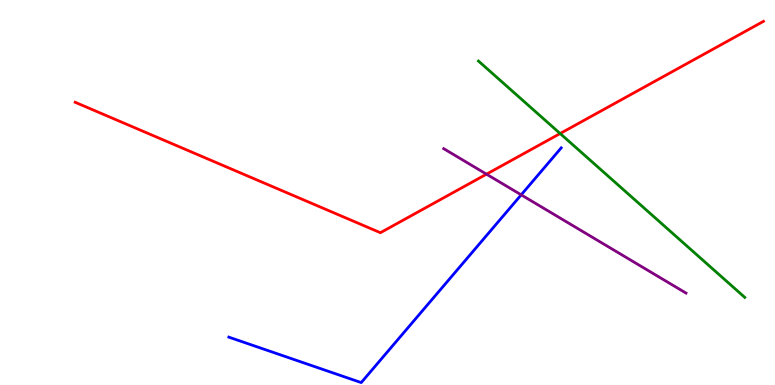[{'lines': ['blue', 'red'], 'intersections': []}, {'lines': ['green', 'red'], 'intersections': [{'x': 7.23, 'y': 6.53}]}, {'lines': ['purple', 'red'], 'intersections': [{'x': 6.28, 'y': 5.48}]}, {'lines': ['blue', 'green'], 'intersections': []}, {'lines': ['blue', 'purple'], 'intersections': [{'x': 6.73, 'y': 4.94}]}, {'lines': ['green', 'purple'], 'intersections': []}]